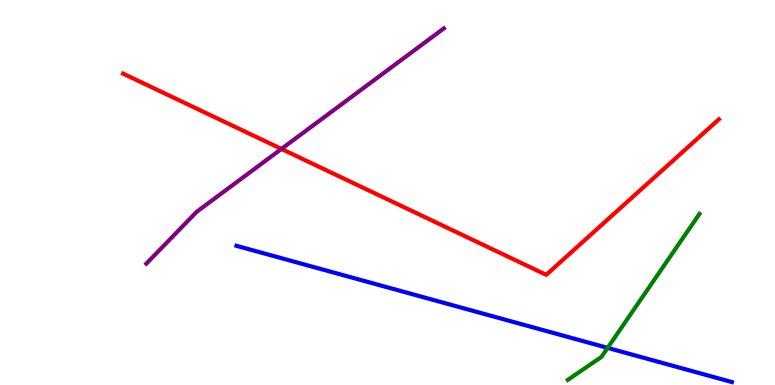[{'lines': ['blue', 'red'], 'intersections': []}, {'lines': ['green', 'red'], 'intersections': []}, {'lines': ['purple', 'red'], 'intersections': [{'x': 3.63, 'y': 6.13}]}, {'lines': ['blue', 'green'], 'intersections': [{'x': 7.84, 'y': 0.964}]}, {'lines': ['blue', 'purple'], 'intersections': []}, {'lines': ['green', 'purple'], 'intersections': []}]